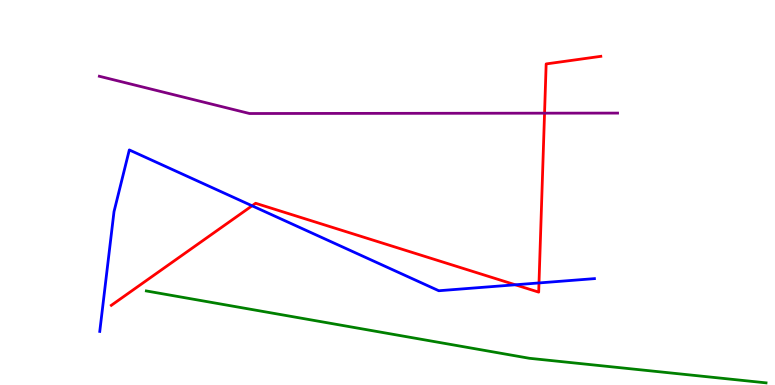[{'lines': ['blue', 'red'], 'intersections': [{'x': 3.25, 'y': 4.65}, {'x': 6.65, 'y': 2.6}, {'x': 6.95, 'y': 2.65}]}, {'lines': ['green', 'red'], 'intersections': []}, {'lines': ['purple', 'red'], 'intersections': [{'x': 7.03, 'y': 7.06}]}, {'lines': ['blue', 'green'], 'intersections': []}, {'lines': ['blue', 'purple'], 'intersections': []}, {'lines': ['green', 'purple'], 'intersections': []}]